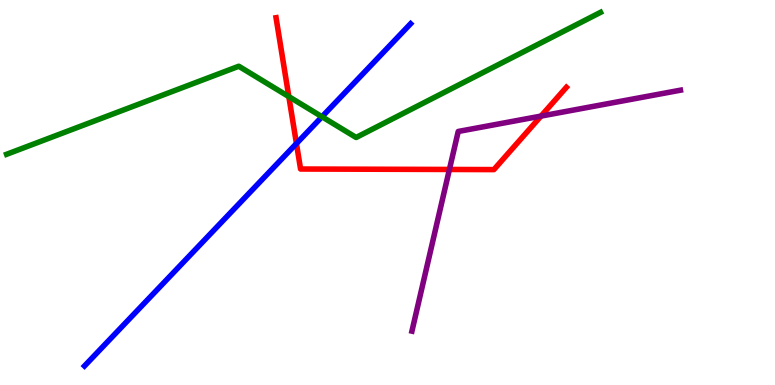[{'lines': ['blue', 'red'], 'intersections': [{'x': 3.83, 'y': 6.27}]}, {'lines': ['green', 'red'], 'intersections': [{'x': 3.73, 'y': 7.49}]}, {'lines': ['purple', 'red'], 'intersections': [{'x': 5.8, 'y': 5.6}, {'x': 6.98, 'y': 6.98}]}, {'lines': ['blue', 'green'], 'intersections': [{'x': 4.15, 'y': 6.97}]}, {'lines': ['blue', 'purple'], 'intersections': []}, {'lines': ['green', 'purple'], 'intersections': []}]